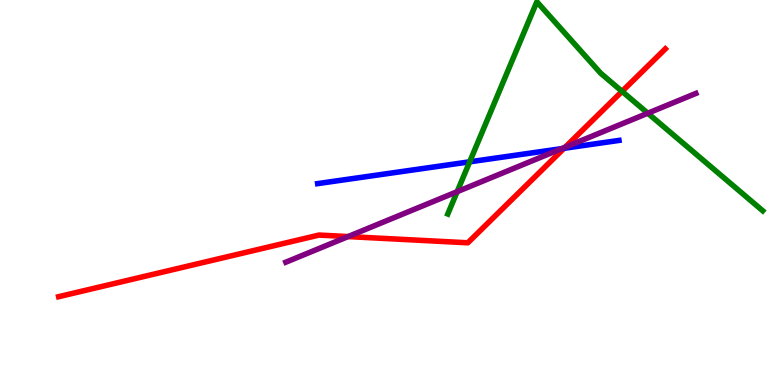[{'lines': ['blue', 'red'], 'intersections': [{'x': 7.28, 'y': 6.15}]}, {'lines': ['green', 'red'], 'intersections': [{'x': 8.03, 'y': 7.63}]}, {'lines': ['purple', 'red'], 'intersections': [{'x': 4.49, 'y': 3.86}, {'x': 7.29, 'y': 6.18}]}, {'lines': ['blue', 'green'], 'intersections': [{'x': 6.06, 'y': 5.8}]}, {'lines': ['blue', 'purple'], 'intersections': [{'x': 7.25, 'y': 6.14}]}, {'lines': ['green', 'purple'], 'intersections': [{'x': 5.9, 'y': 5.02}, {'x': 8.36, 'y': 7.06}]}]